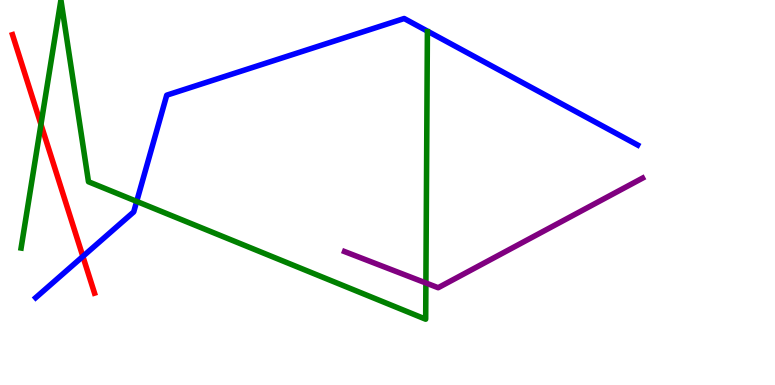[{'lines': ['blue', 'red'], 'intersections': [{'x': 1.07, 'y': 3.34}]}, {'lines': ['green', 'red'], 'intersections': [{'x': 0.528, 'y': 6.77}]}, {'lines': ['purple', 'red'], 'intersections': []}, {'lines': ['blue', 'green'], 'intersections': [{'x': 1.76, 'y': 4.77}]}, {'lines': ['blue', 'purple'], 'intersections': []}, {'lines': ['green', 'purple'], 'intersections': [{'x': 5.5, 'y': 2.65}]}]